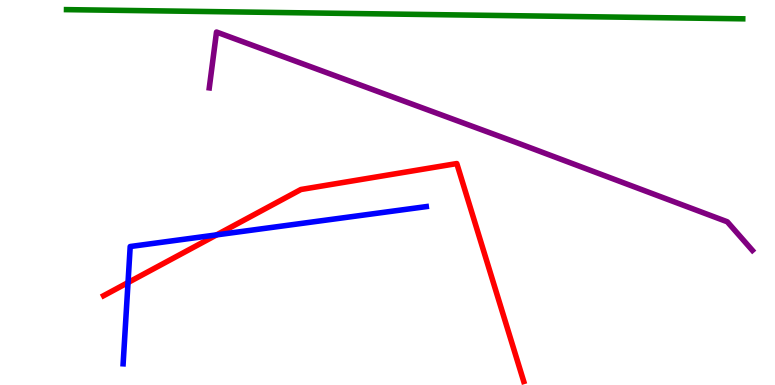[{'lines': ['blue', 'red'], 'intersections': [{'x': 1.65, 'y': 2.66}, {'x': 2.8, 'y': 3.9}]}, {'lines': ['green', 'red'], 'intersections': []}, {'lines': ['purple', 'red'], 'intersections': []}, {'lines': ['blue', 'green'], 'intersections': []}, {'lines': ['blue', 'purple'], 'intersections': []}, {'lines': ['green', 'purple'], 'intersections': []}]